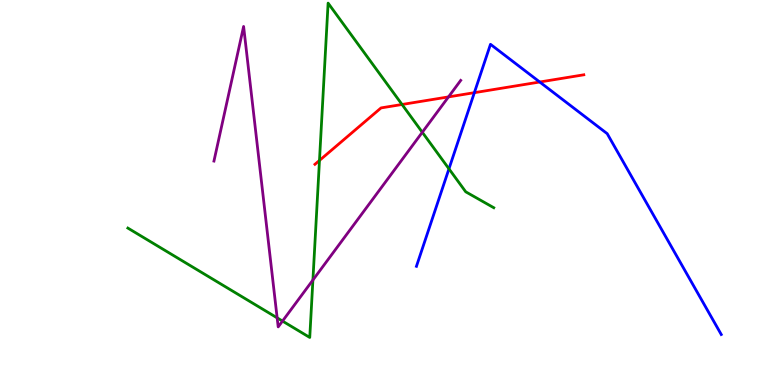[{'lines': ['blue', 'red'], 'intersections': [{'x': 6.12, 'y': 7.59}, {'x': 6.96, 'y': 7.87}]}, {'lines': ['green', 'red'], 'intersections': [{'x': 4.12, 'y': 5.83}, {'x': 5.19, 'y': 7.29}]}, {'lines': ['purple', 'red'], 'intersections': [{'x': 5.79, 'y': 7.48}]}, {'lines': ['blue', 'green'], 'intersections': [{'x': 5.79, 'y': 5.61}]}, {'lines': ['blue', 'purple'], 'intersections': []}, {'lines': ['green', 'purple'], 'intersections': [{'x': 3.58, 'y': 1.74}, {'x': 3.65, 'y': 1.66}, {'x': 4.04, 'y': 2.73}, {'x': 5.45, 'y': 6.56}]}]